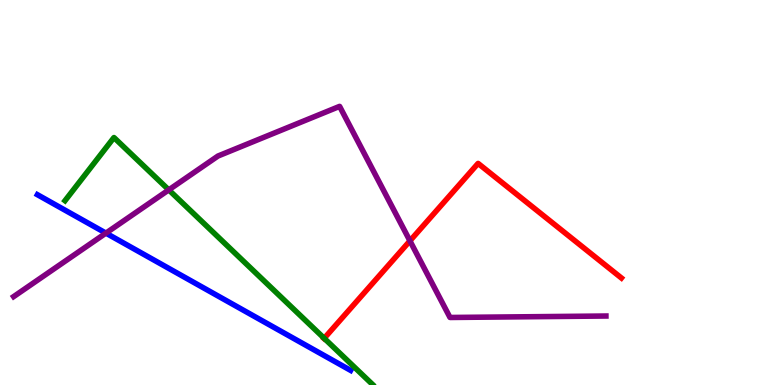[{'lines': ['blue', 'red'], 'intersections': []}, {'lines': ['green', 'red'], 'intersections': [{'x': 4.18, 'y': 1.21}]}, {'lines': ['purple', 'red'], 'intersections': [{'x': 5.29, 'y': 3.74}]}, {'lines': ['blue', 'green'], 'intersections': []}, {'lines': ['blue', 'purple'], 'intersections': [{'x': 1.37, 'y': 3.94}]}, {'lines': ['green', 'purple'], 'intersections': [{'x': 2.18, 'y': 5.07}]}]